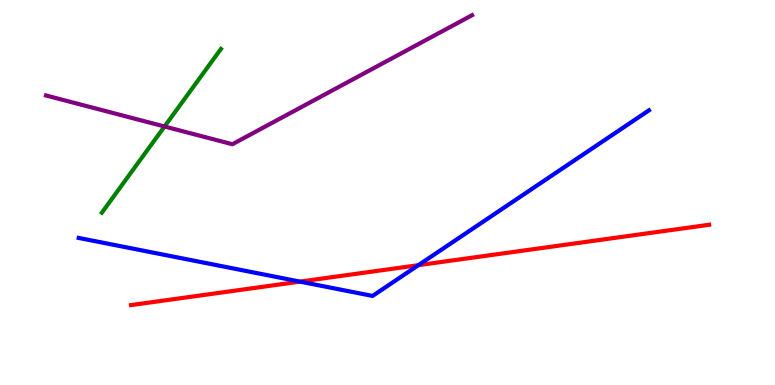[{'lines': ['blue', 'red'], 'intersections': [{'x': 3.87, 'y': 2.69}, {'x': 5.4, 'y': 3.11}]}, {'lines': ['green', 'red'], 'intersections': []}, {'lines': ['purple', 'red'], 'intersections': []}, {'lines': ['blue', 'green'], 'intersections': []}, {'lines': ['blue', 'purple'], 'intersections': []}, {'lines': ['green', 'purple'], 'intersections': [{'x': 2.12, 'y': 6.71}]}]